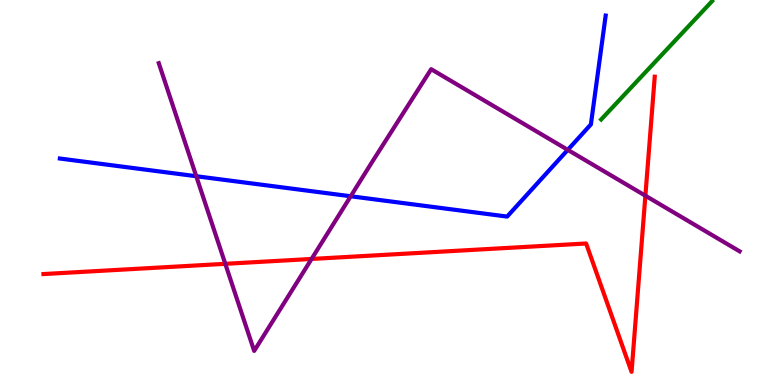[{'lines': ['blue', 'red'], 'intersections': []}, {'lines': ['green', 'red'], 'intersections': []}, {'lines': ['purple', 'red'], 'intersections': [{'x': 2.91, 'y': 3.15}, {'x': 4.02, 'y': 3.27}, {'x': 8.33, 'y': 4.92}]}, {'lines': ['blue', 'green'], 'intersections': []}, {'lines': ['blue', 'purple'], 'intersections': [{'x': 2.53, 'y': 5.42}, {'x': 4.53, 'y': 4.9}, {'x': 7.33, 'y': 6.11}]}, {'lines': ['green', 'purple'], 'intersections': []}]